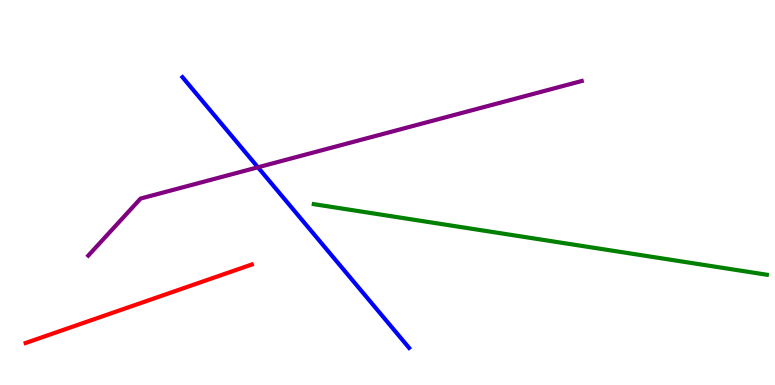[{'lines': ['blue', 'red'], 'intersections': []}, {'lines': ['green', 'red'], 'intersections': []}, {'lines': ['purple', 'red'], 'intersections': []}, {'lines': ['blue', 'green'], 'intersections': []}, {'lines': ['blue', 'purple'], 'intersections': [{'x': 3.33, 'y': 5.65}]}, {'lines': ['green', 'purple'], 'intersections': []}]